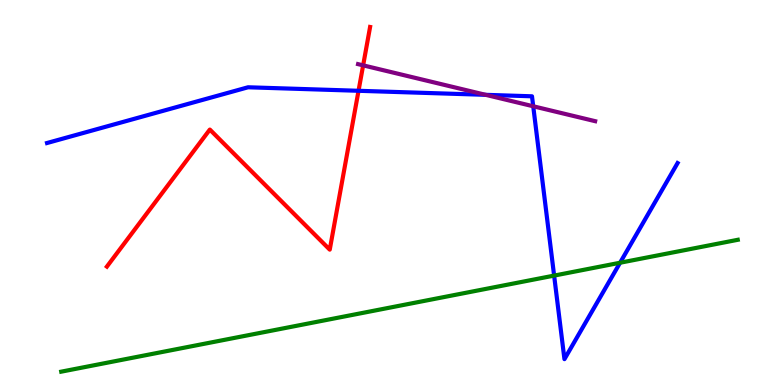[{'lines': ['blue', 'red'], 'intersections': [{'x': 4.63, 'y': 7.64}]}, {'lines': ['green', 'red'], 'intersections': []}, {'lines': ['purple', 'red'], 'intersections': [{'x': 4.69, 'y': 8.3}]}, {'lines': ['blue', 'green'], 'intersections': [{'x': 7.15, 'y': 2.84}, {'x': 8.0, 'y': 3.18}]}, {'lines': ['blue', 'purple'], 'intersections': [{'x': 6.27, 'y': 7.54}, {'x': 6.88, 'y': 7.24}]}, {'lines': ['green', 'purple'], 'intersections': []}]